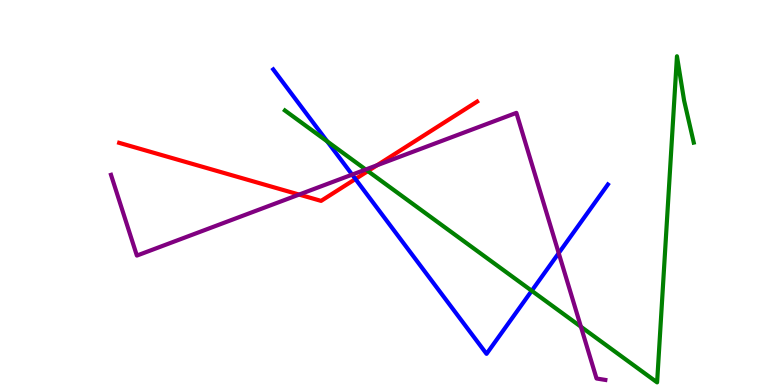[{'lines': ['blue', 'red'], 'intersections': [{'x': 4.59, 'y': 5.35}]}, {'lines': ['green', 'red'], 'intersections': [{'x': 4.75, 'y': 5.56}]}, {'lines': ['purple', 'red'], 'intersections': [{'x': 3.86, 'y': 4.95}, {'x': 4.87, 'y': 5.71}]}, {'lines': ['blue', 'green'], 'intersections': [{'x': 4.22, 'y': 6.33}, {'x': 6.86, 'y': 2.45}]}, {'lines': ['blue', 'purple'], 'intersections': [{'x': 4.54, 'y': 5.46}, {'x': 7.21, 'y': 3.43}]}, {'lines': ['green', 'purple'], 'intersections': [{'x': 4.72, 'y': 5.6}, {'x': 7.5, 'y': 1.51}]}]